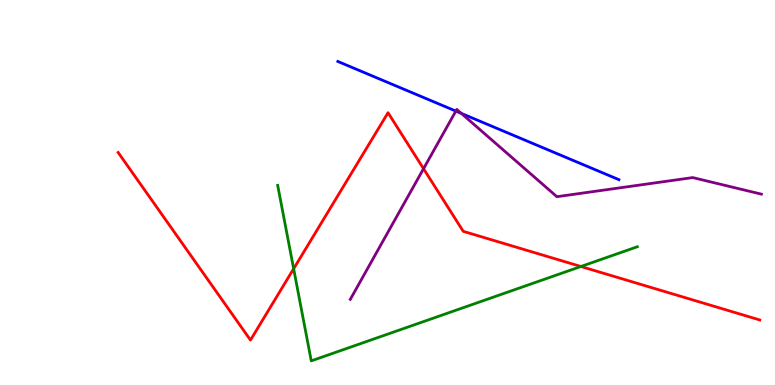[{'lines': ['blue', 'red'], 'intersections': []}, {'lines': ['green', 'red'], 'intersections': [{'x': 3.79, 'y': 3.02}, {'x': 7.5, 'y': 3.08}]}, {'lines': ['purple', 'red'], 'intersections': [{'x': 5.47, 'y': 5.62}]}, {'lines': ['blue', 'green'], 'intersections': []}, {'lines': ['blue', 'purple'], 'intersections': [{'x': 5.88, 'y': 7.11}, {'x': 5.95, 'y': 7.06}]}, {'lines': ['green', 'purple'], 'intersections': []}]